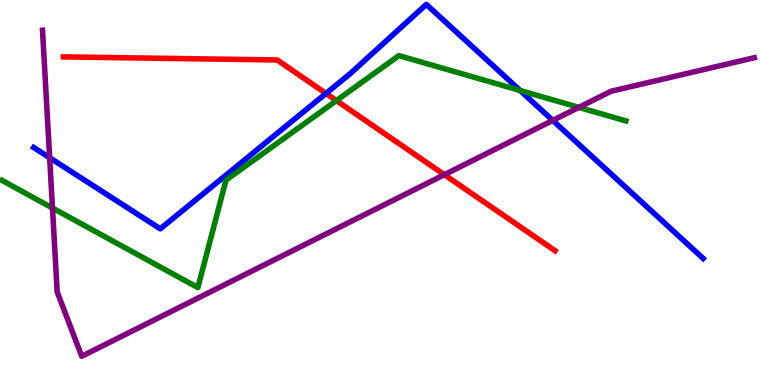[{'lines': ['blue', 'red'], 'intersections': [{'x': 4.21, 'y': 7.57}]}, {'lines': ['green', 'red'], 'intersections': [{'x': 4.34, 'y': 7.39}]}, {'lines': ['purple', 'red'], 'intersections': [{'x': 5.73, 'y': 5.46}]}, {'lines': ['blue', 'green'], 'intersections': [{'x': 6.71, 'y': 7.65}]}, {'lines': ['blue', 'purple'], 'intersections': [{'x': 0.641, 'y': 5.9}, {'x': 7.13, 'y': 6.87}]}, {'lines': ['green', 'purple'], 'intersections': [{'x': 0.677, 'y': 4.6}, {'x': 7.47, 'y': 7.21}]}]